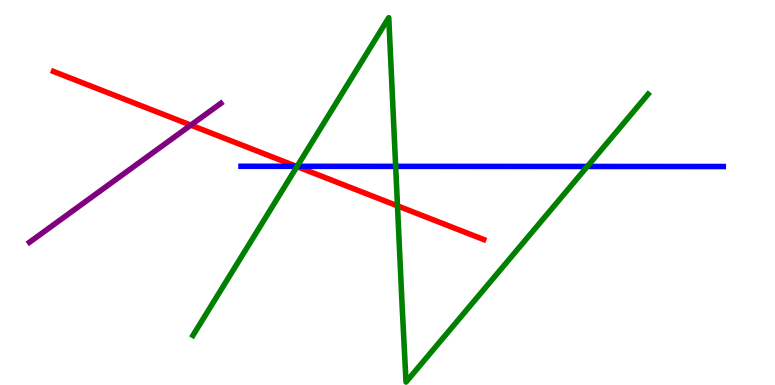[{'lines': ['blue', 'red'], 'intersections': [{'x': 3.82, 'y': 5.68}]}, {'lines': ['green', 'red'], 'intersections': [{'x': 3.83, 'y': 5.67}, {'x': 5.13, 'y': 4.65}]}, {'lines': ['purple', 'red'], 'intersections': [{'x': 2.46, 'y': 6.75}]}, {'lines': ['blue', 'green'], 'intersections': [{'x': 3.83, 'y': 5.68}, {'x': 5.11, 'y': 5.68}, {'x': 7.58, 'y': 5.68}]}, {'lines': ['blue', 'purple'], 'intersections': []}, {'lines': ['green', 'purple'], 'intersections': []}]